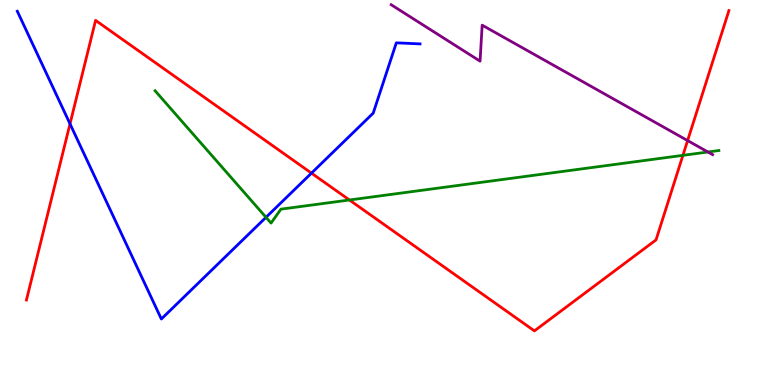[{'lines': ['blue', 'red'], 'intersections': [{'x': 0.903, 'y': 6.78}, {'x': 4.02, 'y': 5.5}]}, {'lines': ['green', 'red'], 'intersections': [{'x': 4.51, 'y': 4.81}, {'x': 8.81, 'y': 5.97}]}, {'lines': ['purple', 'red'], 'intersections': [{'x': 8.87, 'y': 6.35}]}, {'lines': ['blue', 'green'], 'intersections': [{'x': 3.43, 'y': 4.36}]}, {'lines': ['blue', 'purple'], 'intersections': []}, {'lines': ['green', 'purple'], 'intersections': [{'x': 9.13, 'y': 6.05}]}]